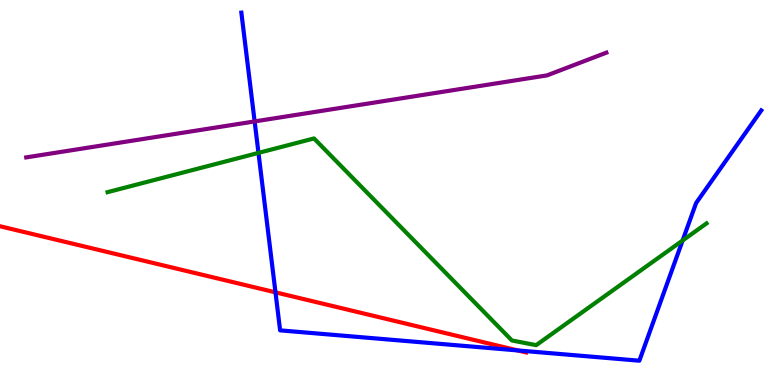[{'lines': ['blue', 'red'], 'intersections': [{'x': 3.55, 'y': 2.41}, {'x': 6.68, 'y': 0.898}]}, {'lines': ['green', 'red'], 'intersections': []}, {'lines': ['purple', 'red'], 'intersections': []}, {'lines': ['blue', 'green'], 'intersections': [{'x': 3.34, 'y': 6.03}, {'x': 8.81, 'y': 3.75}]}, {'lines': ['blue', 'purple'], 'intersections': [{'x': 3.29, 'y': 6.85}]}, {'lines': ['green', 'purple'], 'intersections': []}]